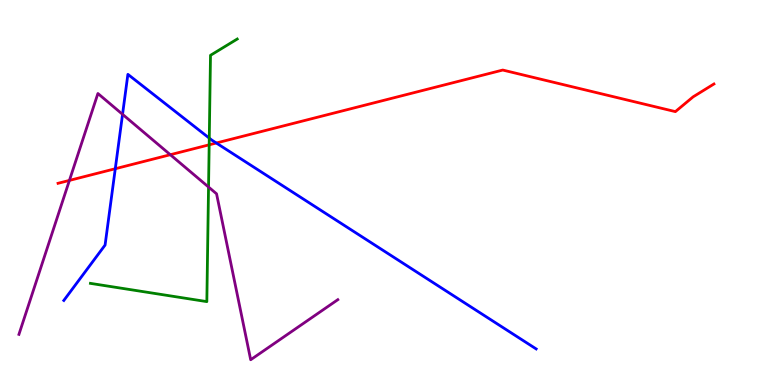[{'lines': ['blue', 'red'], 'intersections': [{'x': 1.49, 'y': 5.62}, {'x': 2.79, 'y': 6.29}]}, {'lines': ['green', 'red'], 'intersections': [{'x': 2.7, 'y': 6.24}]}, {'lines': ['purple', 'red'], 'intersections': [{'x': 0.896, 'y': 5.31}, {'x': 2.2, 'y': 5.98}]}, {'lines': ['blue', 'green'], 'intersections': [{'x': 2.7, 'y': 6.41}]}, {'lines': ['blue', 'purple'], 'intersections': [{'x': 1.58, 'y': 7.03}]}, {'lines': ['green', 'purple'], 'intersections': [{'x': 2.69, 'y': 5.14}]}]